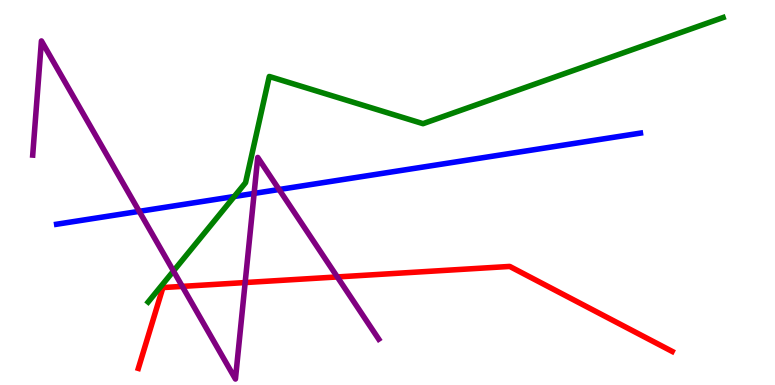[{'lines': ['blue', 'red'], 'intersections': []}, {'lines': ['green', 'red'], 'intersections': []}, {'lines': ['purple', 'red'], 'intersections': [{'x': 2.35, 'y': 2.56}, {'x': 3.16, 'y': 2.66}, {'x': 4.35, 'y': 2.81}]}, {'lines': ['blue', 'green'], 'intersections': [{'x': 3.02, 'y': 4.9}]}, {'lines': ['blue', 'purple'], 'intersections': [{'x': 1.8, 'y': 4.51}, {'x': 3.28, 'y': 4.98}, {'x': 3.6, 'y': 5.08}]}, {'lines': ['green', 'purple'], 'intersections': [{'x': 2.24, 'y': 2.96}]}]